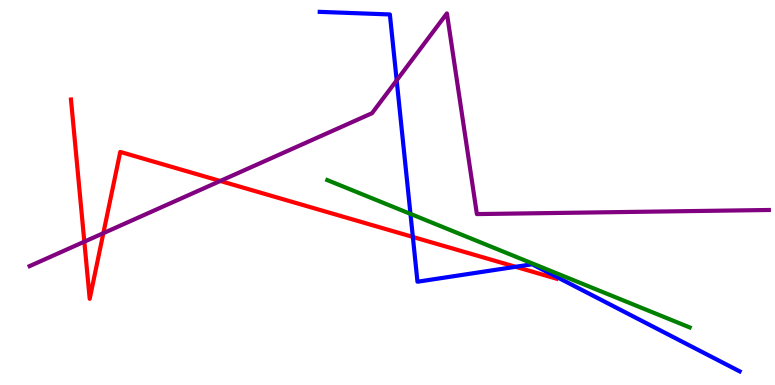[{'lines': ['blue', 'red'], 'intersections': [{'x': 5.33, 'y': 3.85}, {'x': 6.65, 'y': 3.07}]}, {'lines': ['green', 'red'], 'intersections': []}, {'lines': ['purple', 'red'], 'intersections': [{'x': 1.09, 'y': 3.72}, {'x': 1.33, 'y': 3.94}, {'x': 2.84, 'y': 5.3}]}, {'lines': ['blue', 'green'], 'intersections': [{'x': 5.3, 'y': 4.44}]}, {'lines': ['blue', 'purple'], 'intersections': [{'x': 5.12, 'y': 7.91}]}, {'lines': ['green', 'purple'], 'intersections': []}]